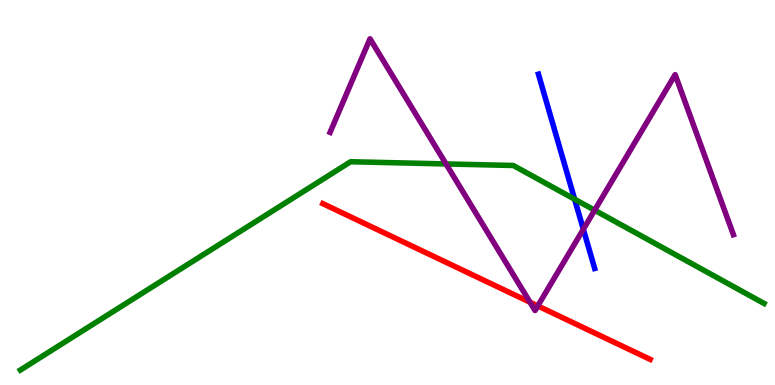[{'lines': ['blue', 'red'], 'intersections': []}, {'lines': ['green', 'red'], 'intersections': []}, {'lines': ['purple', 'red'], 'intersections': [{'x': 6.84, 'y': 2.15}, {'x': 6.94, 'y': 2.05}]}, {'lines': ['blue', 'green'], 'intersections': [{'x': 7.41, 'y': 4.83}]}, {'lines': ['blue', 'purple'], 'intersections': [{'x': 7.53, 'y': 4.05}]}, {'lines': ['green', 'purple'], 'intersections': [{'x': 5.76, 'y': 5.74}, {'x': 7.67, 'y': 4.54}]}]